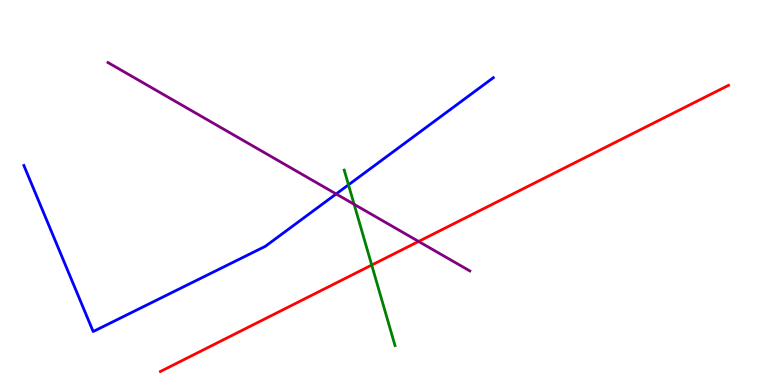[{'lines': ['blue', 'red'], 'intersections': []}, {'lines': ['green', 'red'], 'intersections': [{'x': 4.8, 'y': 3.12}]}, {'lines': ['purple', 'red'], 'intersections': [{'x': 5.4, 'y': 3.73}]}, {'lines': ['blue', 'green'], 'intersections': [{'x': 4.5, 'y': 5.2}]}, {'lines': ['blue', 'purple'], 'intersections': [{'x': 4.34, 'y': 4.96}]}, {'lines': ['green', 'purple'], 'intersections': [{'x': 4.57, 'y': 4.69}]}]